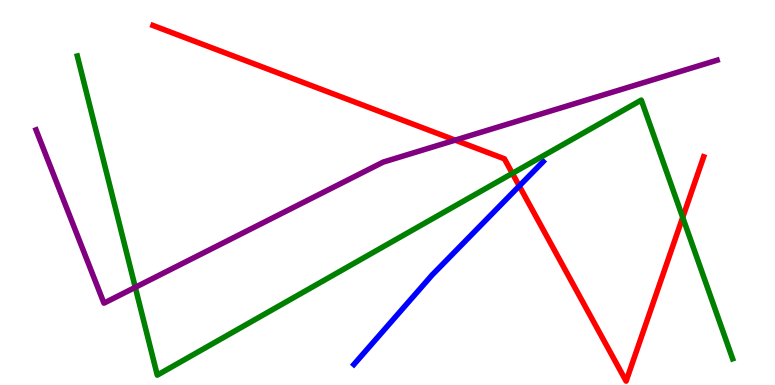[{'lines': ['blue', 'red'], 'intersections': [{'x': 6.7, 'y': 5.17}]}, {'lines': ['green', 'red'], 'intersections': [{'x': 6.61, 'y': 5.5}, {'x': 8.81, 'y': 4.35}]}, {'lines': ['purple', 'red'], 'intersections': [{'x': 5.87, 'y': 6.36}]}, {'lines': ['blue', 'green'], 'intersections': []}, {'lines': ['blue', 'purple'], 'intersections': []}, {'lines': ['green', 'purple'], 'intersections': [{'x': 1.75, 'y': 2.54}]}]